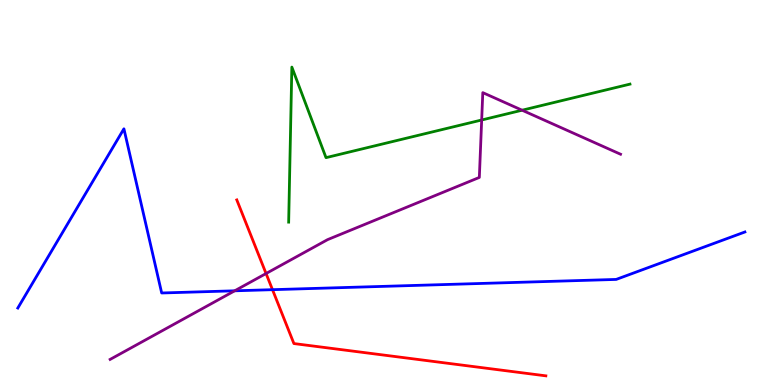[{'lines': ['blue', 'red'], 'intersections': [{'x': 3.52, 'y': 2.48}]}, {'lines': ['green', 'red'], 'intersections': []}, {'lines': ['purple', 'red'], 'intersections': [{'x': 3.43, 'y': 2.9}]}, {'lines': ['blue', 'green'], 'intersections': []}, {'lines': ['blue', 'purple'], 'intersections': [{'x': 3.03, 'y': 2.45}]}, {'lines': ['green', 'purple'], 'intersections': [{'x': 6.22, 'y': 6.88}, {'x': 6.74, 'y': 7.14}]}]